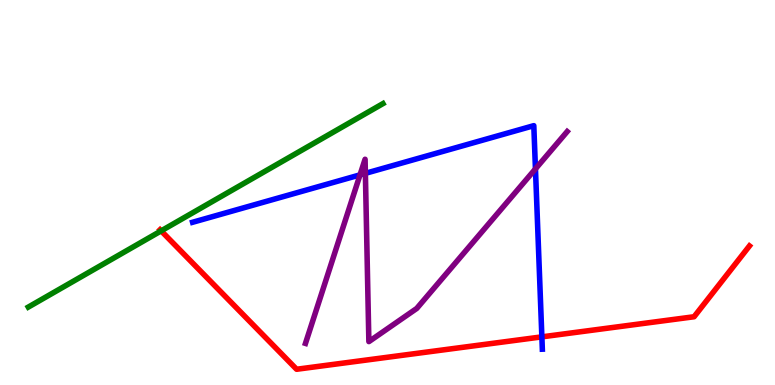[{'lines': ['blue', 'red'], 'intersections': [{'x': 6.99, 'y': 1.25}]}, {'lines': ['green', 'red'], 'intersections': [{'x': 2.08, 'y': 4.0}]}, {'lines': ['purple', 'red'], 'intersections': []}, {'lines': ['blue', 'green'], 'intersections': []}, {'lines': ['blue', 'purple'], 'intersections': [{'x': 4.65, 'y': 5.46}, {'x': 4.71, 'y': 5.5}, {'x': 6.91, 'y': 5.61}]}, {'lines': ['green', 'purple'], 'intersections': []}]